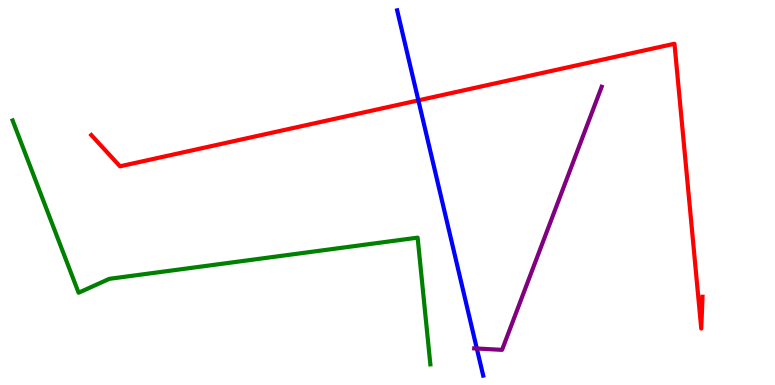[{'lines': ['blue', 'red'], 'intersections': [{'x': 5.4, 'y': 7.39}]}, {'lines': ['green', 'red'], 'intersections': []}, {'lines': ['purple', 'red'], 'intersections': []}, {'lines': ['blue', 'green'], 'intersections': []}, {'lines': ['blue', 'purple'], 'intersections': [{'x': 6.15, 'y': 0.948}]}, {'lines': ['green', 'purple'], 'intersections': []}]